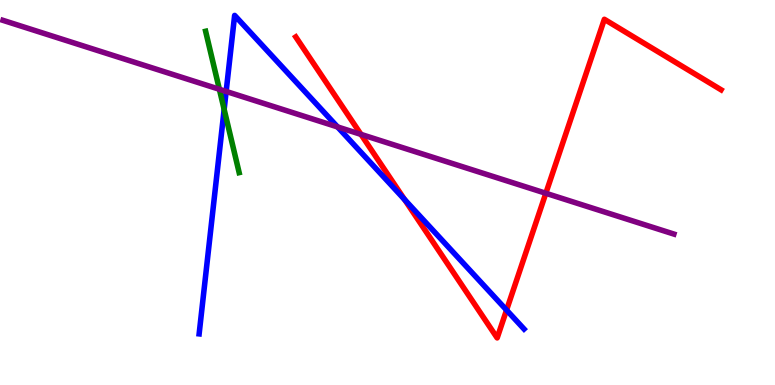[{'lines': ['blue', 'red'], 'intersections': [{'x': 5.22, 'y': 4.82}, {'x': 6.54, 'y': 1.95}]}, {'lines': ['green', 'red'], 'intersections': []}, {'lines': ['purple', 'red'], 'intersections': [{'x': 4.66, 'y': 6.51}, {'x': 7.04, 'y': 4.98}]}, {'lines': ['blue', 'green'], 'intersections': [{'x': 2.89, 'y': 7.16}]}, {'lines': ['blue', 'purple'], 'intersections': [{'x': 2.92, 'y': 7.62}, {'x': 4.36, 'y': 6.7}]}, {'lines': ['green', 'purple'], 'intersections': [{'x': 2.83, 'y': 7.68}]}]